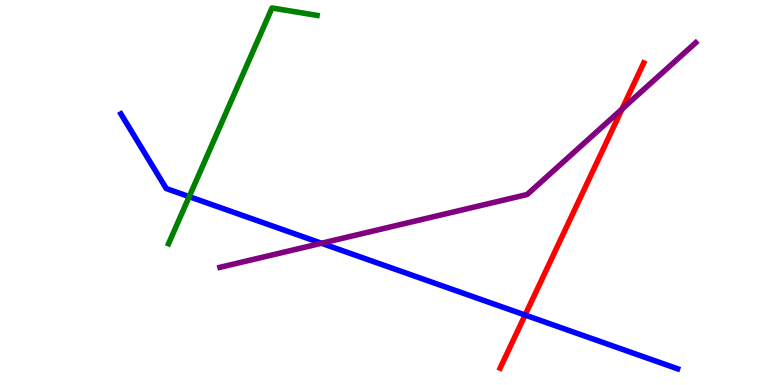[{'lines': ['blue', 'red'], 'intersections': [{'x': 6.78, 'y': 1.82}]}, {'lines': ['green', 'red'], 'intersections': []}, {'lines': ['purple', 'red'], 'intersections': [{'x': 8.03, 'y': 7.17}]}, {'lines': ['blue', 'green'], 'intersections': [{'x': 2.44, 'y': 4.89}]}, {'lines': ['blue', 'purple'], 'intersections': [{'x': 4.15, 'y': 3.68}]}, {'lines': ['green', 'purple'], 'intersections': []}]